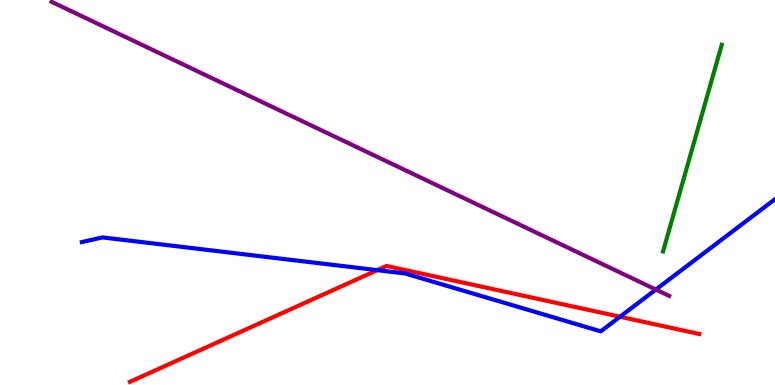[{'lines': ['blue', 'red'], 'intersections': [{'x': 4.87, 'y': 2.98}, {'x': 8.0, 'y': 1.77}]}, {'lines': ['green', 'red'], 'intersections': []}, {'lines': ['purple', 'red'], 'intersections': []}, {'lines': ['blue', 'green'], 'intersections': []}, {'lines': ['blue', 'purple'], 'intersections': [{'x': 8.46, 'y': 2.48}]}, {'lines': ['green', 'purple'], 'intersections': []}]